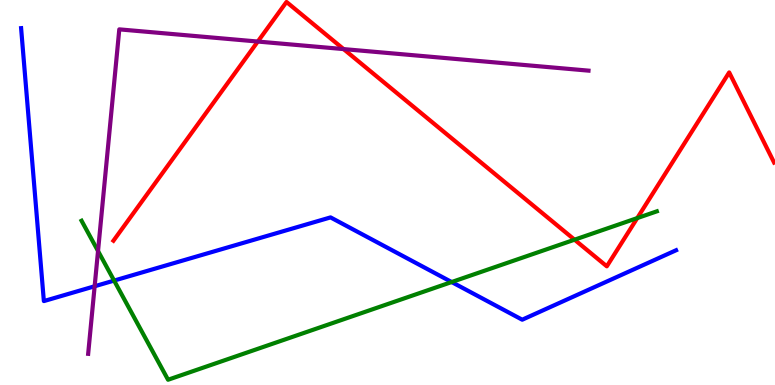[{'lines': ['blue', 'red'], 'intersections': []}, {'lines': ['green', 'red'], 'intersections': [{'x': 7.41, 'y': 3.77}, {'x': 8.22, 'y': 4.34}]}, {'lines': ['purple', 'red'], 'intersections': [{'x': 3.33, 'y': 8.92}, {'x': 4.43, 'y': 8.72}]}, {'lines': ['blue', 'green'], 'intersections': [{'x': 1.47, 'y': 2.71}, {'x': 5.83, 'y': 2.67}]}, {'lines': ['blue', 'purple'], 'intersections': [{'x': 1.22, 'y': 2.56}]}, {'lines': ['green', 'purple'], 'intersections': [{'x': 1.26, 'y': 3.48}]}]